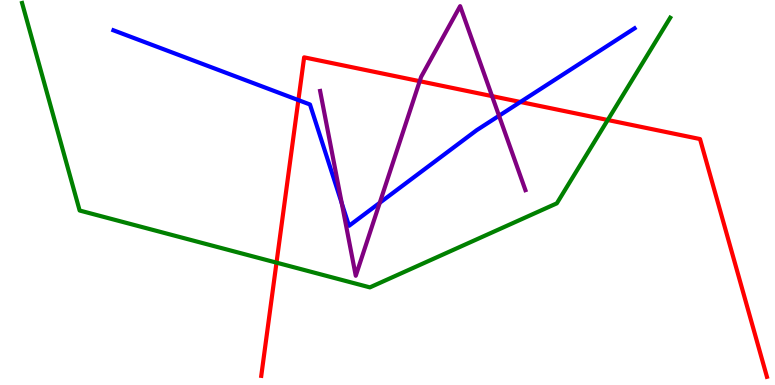[{'lines': ['blue', 'red'], 'intersections': [{'x': 3.85, 'y': 7.4}, {'x': 6.71, 'y': 7.35}]}, {'lines': ['green', 'red'], 'intersections': [{'x': 3.57, 'y': 3.18}, {'x': 7.84, 'y': 6.88}]}, {'lines': ['purple', 'red'], 'intersections': [{'x': 5.42, 'y': 7.89}, {'x': 6.35, 'y': 7.5}]}, {'lines': ['blue', 'green'], 'intersections': []}, {'lines': ['blue', 'purple'], 'intersections': [{'x': 4.41, 'y': 4.72}, {'x': 4.9, 'y': 4.73}, {'x': 6.44, 'y': 6.99}]}, {'lines': ['green', 'purple'], 'intersections': []}]